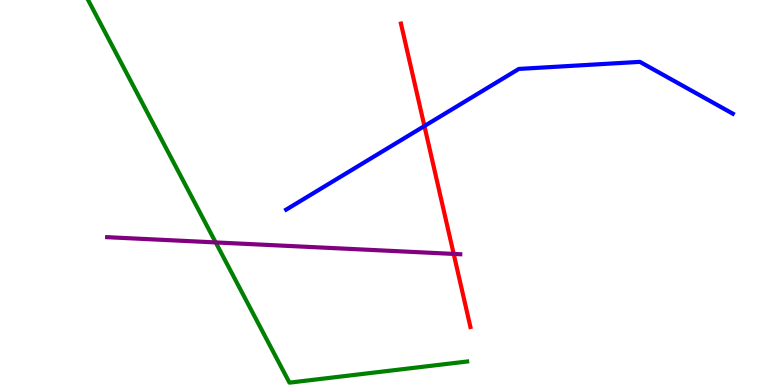[{'lines': ['blue', 'red'], 'intersections': [{'x': 5.48, 'y': 6.73}]}, {'lines': ['green', 'red'], 'intersections': []}, {'lines': ['purple', 'red'], 'intersections': [{'x': 5.85, 'y': 3.4}]}, {'lines': ['blue', 'green'], 'intersections': []}, {'lines': ['blue', 'purple'], 'intersections': []}, {'lines': ['green', 'purple'], 'intersections': [{'x': 2.78, 'y': 3.7}]}]